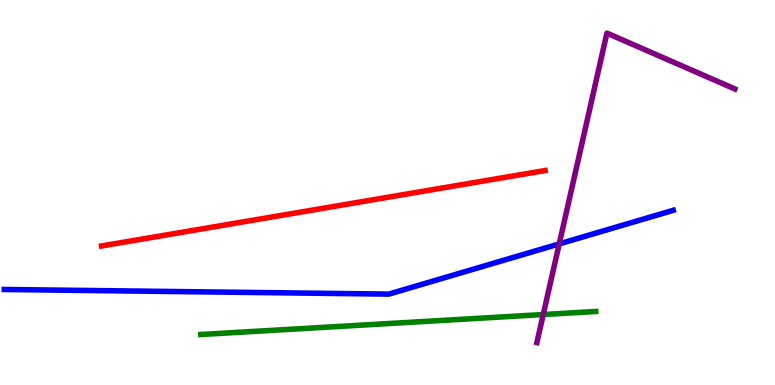[{'lines': ['blue', 'red'], 'intersections': []}, {'lines': ['green', 'red'], 'intersections': []}, {'lines': ['purple', 'red'], 'intersections': []}, {'lines': ['blue', 'green'], 'intersections': []}, {'lines': ['blue', 'purple'], 'intersections': [{'x': 7.22, 'y': 3.66}]}, {'lines': ['green', 'purple'], 'intersections': [{'x': 7.01, 'y': 1.83}]}]